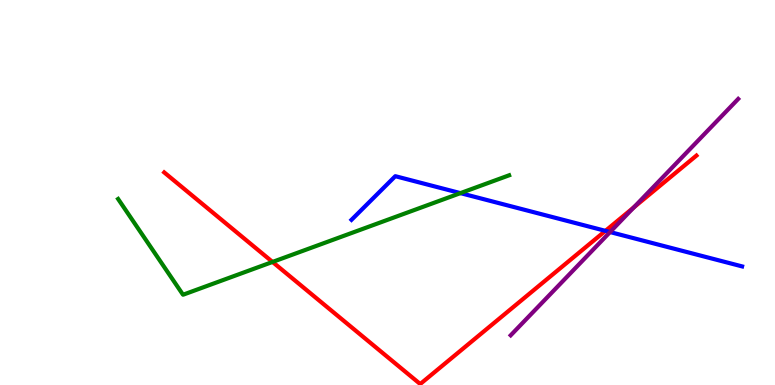[{'lines': ['blue', 'red'], 'intersections': [{'x': 7.81, 'y': 4.0}]}, {'lines': ['green', 'red'], 'intersections': [{'x': 3.52, 'y': 3.2}]}, {'lines': ['purple', 'red'], 'intersections': [{'x': 8.18, 'y': 4.61}]}, {'lines': ['blue', 'green'], 'intersections': [{'x': 5.94, 'y': 4.98}]}, {'lines': ['blue', 'purple'], 'intersections': [{'x': 7.87, 'y': 3.97}]}, {'lines': ['green', 'purple'], 'intersections': []}]